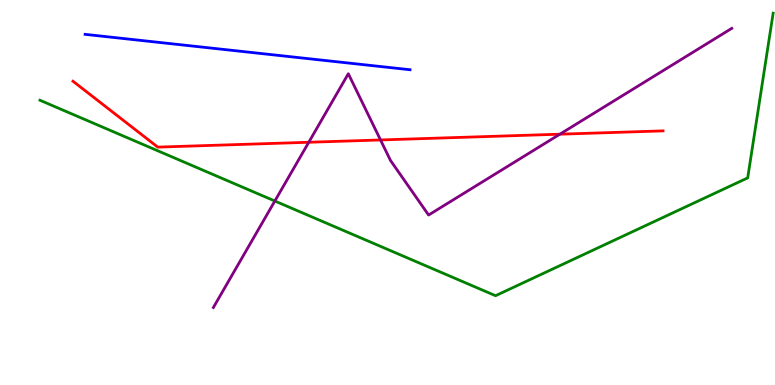[{'lines': ['blue', 'red'], 'intersections': []}, {'lines': ['green', 'red'], 'intersections': []}, {'lines': ['purple', 'red'], 'intersections': [{'x': 3.98, 'y': 6.3}, {'x': 4.91, 'y': 6.36}, {'x': 7.22, 'y': 6.51}]}, {'lines': ['blue', 'green'], 'intersections': []}, {'lines': ['blue', 'purple'], 'intersections': []}, {'lines': ['green', 'purple'], 'intersections': [{'x': 3.55, 'y': 4.78}]}]